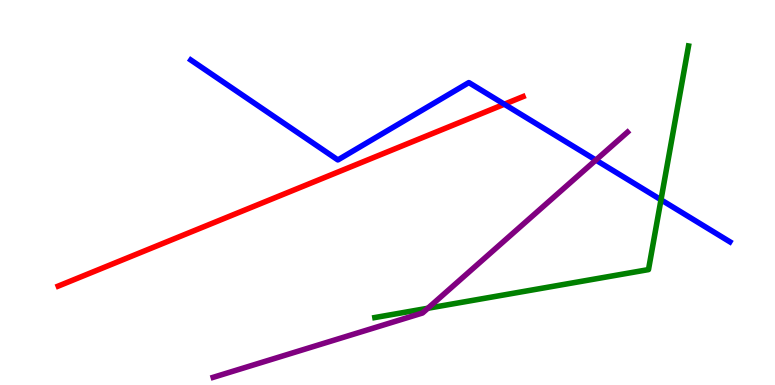[{'lines': ['blue', 'red'], 'intersections': [{'x': 6.51, 'y': 7.29}]}, {'lines': ['green', 'red'], 'intersections': []}, {'lines': ['purple', 'red'], 'intersections': []}, {'lines': ['blue', 'green'], 'intersections': [{'x': 8.53, 'y': 4.81}]}, {'lines': ['blue', 'purple'], 'intersections': [{'x': 7.69, 'y': 5.84}]}, {'lines': ['green', 'purple'], 'intersections': [{'x': 5.52, 'y': 1.99}]}]